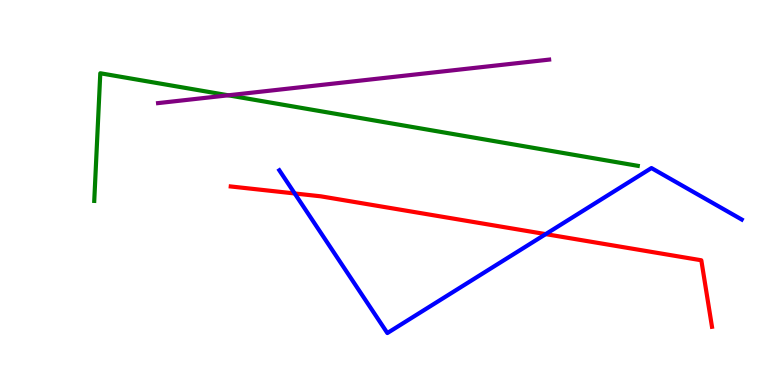[{'lines': ['blue', 'red'], 'intersections': [{'x': 3.8, 'y': 4.97}, {'x': 7.04, 'y': 3.92}]}, {'lines': ['green', 'red'], 'intersections': []}, {'lines': ['purple', 'red'], 'intersections': []}, {'lines': ['blue', 'green'], 'intersections': []}, {'lines': ['blue', 'purple'], 'intersections': []}, {'lines': ['green', 'purple'], 'intersections': [{'x': 2.95, 'y': 7.52}]}]